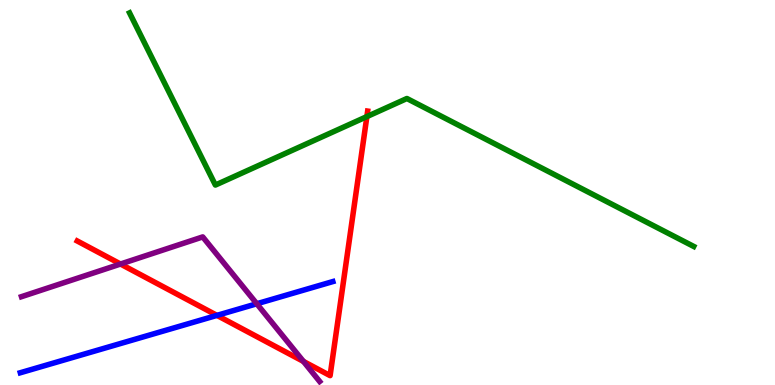[{'lines': ['blue', 'red'], 'intersections': [{'x': 2.8, 'y': 1.81}]}, {'lines': ['green', 'red'], 'intersections': [{'x': 4.73, 'y': 6.97}]}, {'lines': ['purple', 'red'], 'intersections': [{'x': 1.56, 'y': 3.14}, {'x': 3.92, 'y': 0.612}]}, {'lines': ['blue', 'green'], 'intersections': []}, {'lines': ['blue', 'purple'], 'intersections': [{'x': 3.31, 'y': 2.11}]}, {'lines': ['green', 'purple'], 'intersections': []}]